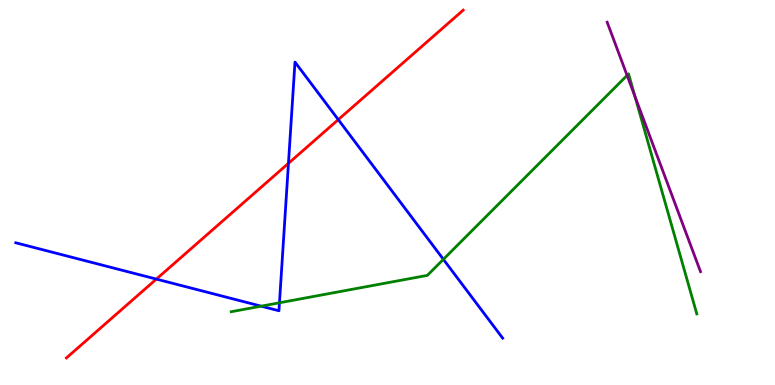[{'lines': ['blue', 'red'], 'intersections': [{'x': 2.02, 'y': 2.75}, {'x': 3.72, 'y': 5.76}, {'x': 4.37, 'y': 6.89}]}, {'lines': ['green', 'red'], 'intersections': []}, {'lines': ['purple', 'red'], 'intersections': []}, {'lines': ['blue', 'green'], 'intersections': [{'x': 3.37, 'y': 2.05}, {'x': 3.61, 'y': 2.14}, {'x': 5.72, 'y': 3.26}]}, {'lines': ['blue', 'purple'], 'intersections': []}, {'lines': ['green', 'purple'], 'intersections': [{'x': 8.09, 'y': 8.04}, {'x': 8.19, 'y': 7.49}]}]